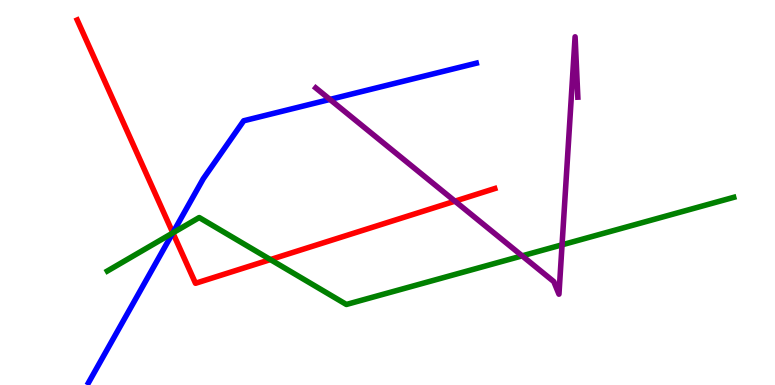[{'lines': ['blue', 'red'], 'intersections': [{'x': 2.23, 'y': 3.95}]}, {'lines': ['green', 'red'], 'intersections': [{'x': 2.23, 'y': 3.95}, {'x': 3.49, 'y': 3.26}]}, {'lines': ['purple', 'red'], 'intersections': [{'x': 5.87, 'y': 4.77}]}, {'lines': ['blue', 'green'], 'intersections': [{'x': 2.23, 'y': 3.95}]}, {'lines': ['blue', 'purple'], 'intersections': [{'x': 4.26, 'y': 7.42}]}, {'lines': ['green', 'purple'], 'intersections': [{'x': 6.74, 'y': 3.35}, {'x': 7.25, 'y': 3.64}]}]